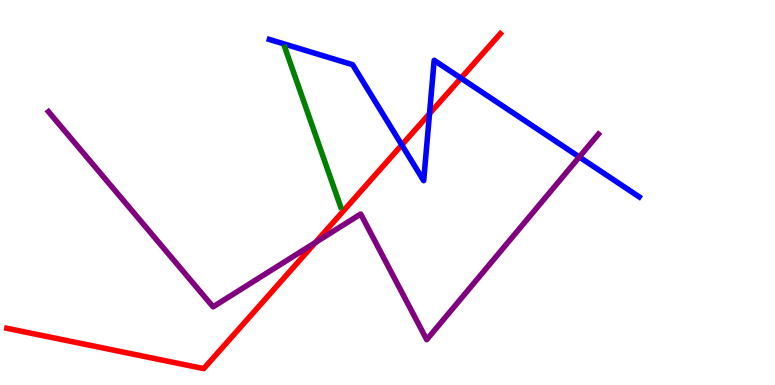[{'lines': ['blue', 'red'], 'intersections': [{'x': 5.18, 'y': 6.23}, {'x': 5.54, 'y': 7.05}, {'x': 5.95, 'y': 7.97}]}, {'lines': ['green', 'red'], 'intersections': []}, {'lines': ['purple', 'red'], 'intersections': [{'x': 4.07, 'y': 3.7}]}, {'lines': ['blue', 'green'], 'intersections': []}, {'lines': ['blue', 'purple'], 'intersections': [{'x': 7.48, 'y': 5.92}]}, {'lines': ['green', 'purple'], 'intersections': []}]